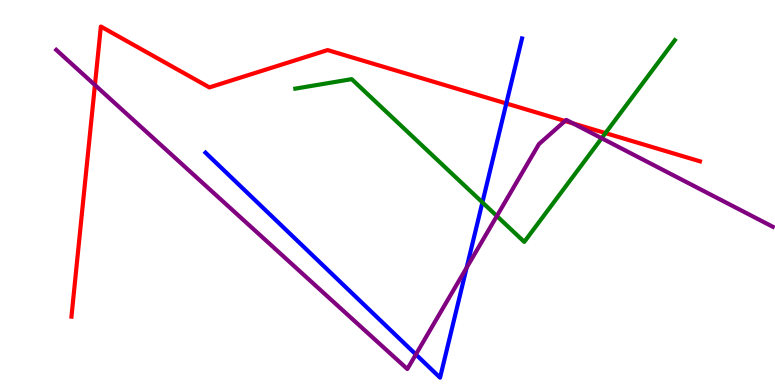[{'lines': ['blue', 'red'], 'intersections': [{'x': 6.53, 'y': 7.31}]}, {'lines': ['green', 'red'], 'intersections': [{'x': 7.81, 'y': 6.54}]}, {'lines': ['purple', 'red'], 'intersections': [{'x': 1.22, 'y': 7.79}, {'x': 7.29, 'y': 6.86}, {'x': 7.39, 'y': 6.79}]}, {'lines': ['blue', 'green'], 'intersections': [{'x': 6.22, 'y': 4.74}]}, {'lines': ['blue', 'purple'], 'intersections': [{'x': 5.37, 'y': 0.794}, {'x': 6.02, 'y': 3.05}]}, {'lines': ['green', 'purple'], 'intersections': [{'x': 6.41, 'y': 4.39}, {'x': 7.76, 'y': 6.41}]}]